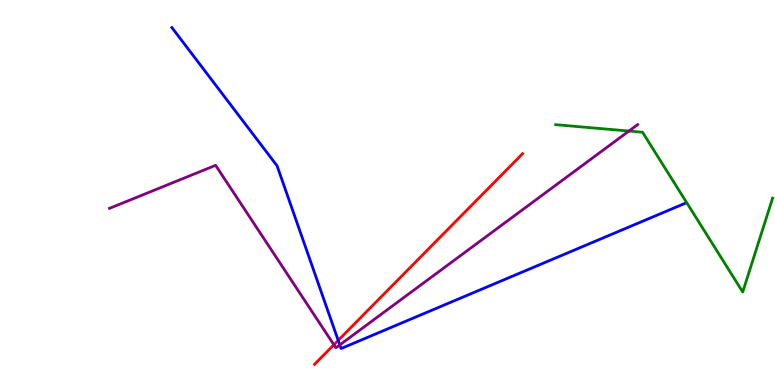[{'lines': ['blue', 'red'], 'intersections': [{'x': 4.36, 'y': 1.16}]}, {'lines': ['green', 'red'], 'intersections': []}, {'lines': ['purple', 'red'], 'intersections': [{'x': 4.31, 'y': 1.05}]}, {'lines': ['blue', 'green'], 'intersections': []}, {'lines': ['blue', 'purple'], 'intersections': [{'x': 4.38, 'y': 1.04}]}, {'lines': ['green', 'purple'], 'intersections': [{'x': 8.12, 'y': 6.6}]}]